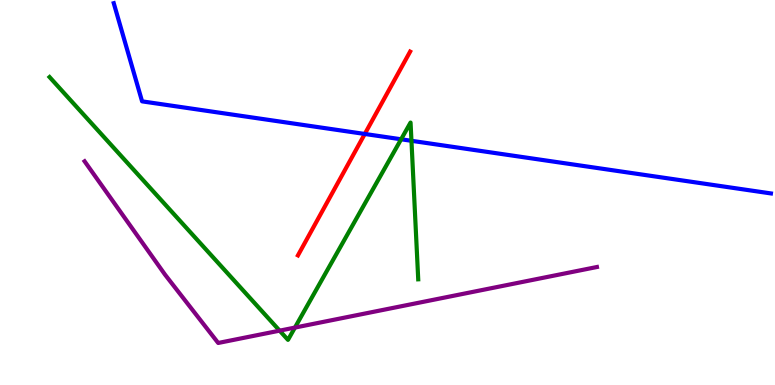[{'lines': ['blue', 'red'], 'intersections': [{'x': 4.71, 'y': 6.52}]}, {'lines': ['green', 'red'], 'intersections': []}, {'lines': ['purple', 'red'], 'intersections': []}, {'lines': ['blue', 'green'], 'intersections': [{'x': 5.18, 'y': 6.38}, {'x': 5.31, 'y': 6.34}]}, {'lines': ['blue', 'purple'], 'intersections': []}, {'lines': ['green', 'purple'], 'intersections': [{'x': 3.61, 'y': 1.41}, {'x': 3.81, 'y': 1.49}]}]